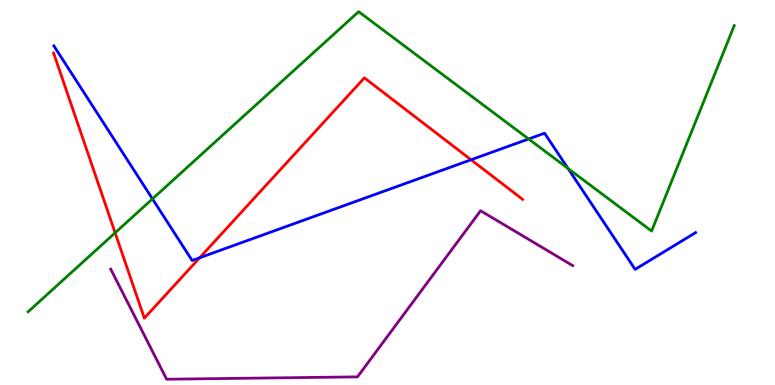[{'lines': ['blue', 'red'], 'intersections': [{'x': 2.58, 'y': 3.3}, {'x': 6.08, 'y': 5.85}]}, {'lines': ['green', 'red'], 'intersections': [{'x': 1.49, 'y': 3.95}]}, {'lines': ['purple', 'red'], 'intersections': []}, {'lines': ['blue', 'green'], 'intersections': [{'x': 1.97, 'y': 4.83}, {'x': 6.82, 'y': 6.39}, {'x': 7.33, 'y': 5.62}]}, {'lines': ['blue', 'purple'], 'intersections': []}, {'lines': ['green', 'purple'], 'intersections': []}]